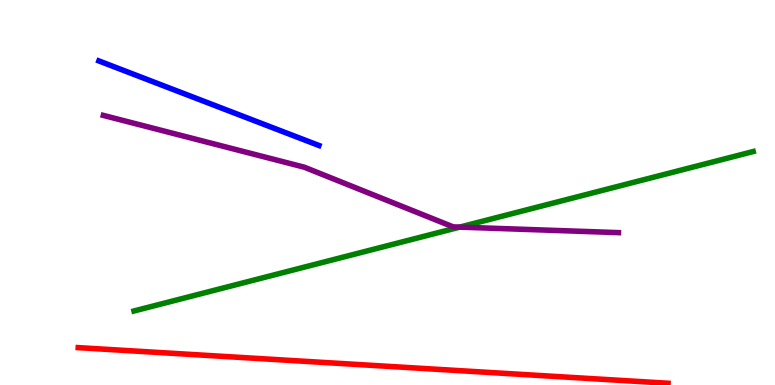[{'lines': ['blue', 'red'], 'intersections': []}, {'lines': ['green', 'red'], 'intersections': []}, {'lines': ['purple', 'red'], 'intersections': []}, {'lines': ['blue', 'green'], 'intersections': []}, {'lines': ['blue', 'purple'], 'intersections': []}, {'lines': ['green', 'purple'], 'intersections': [{'x': 5.93, 'y': 4.1}]}]